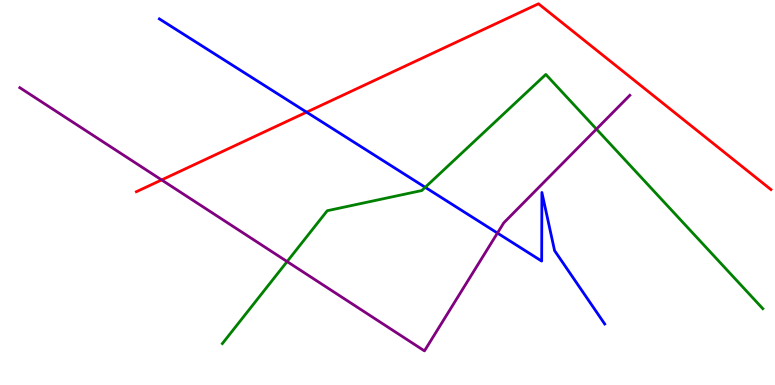[{'lines': ['blue', 'red'], 'intersections': [{'x': 3.96, 'y': 7.09}]}, {'lines': ['green', 'red'], 'intersections': []}, {'lines': ['purple', 'red'], 'intersections': [{'x': 2.09, 'y': 5.33}]}, {'lines': ['blue', 'green'], 'intersections': [{'x': 5.49, 'y': 5.13}]}, {'lines': ['blue', 'purple'], 'intersections': [{'x': 6.42, 'y': 3.95}]}, {'lines': ['green', 'purple'], 'intersections': [{'x': 3.7, 'y': 3.21}, {'x': 7.7, 'y': 6.65}]}]